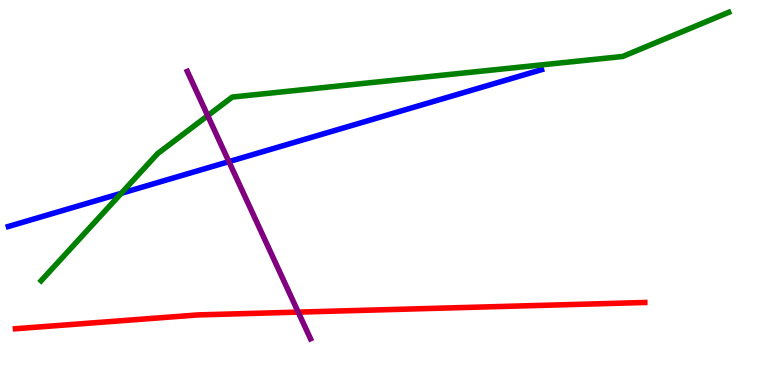[{'lines': ['blue', 'red'], 'intersections': []}, {'lines': ['green', 'red'], 'intersections': []}, {'lines': ['purple', 'red'], 'intersections': [{'x': 3.85, 'y': 1.89}]}, {'lines': ['blue', 'green'], 'intersections': [{'x': 1.56, 'y': 4.98}]}, {'lines': ['blue', 'purple'], 'intersections': [{'x': 2.95, 'y': 5.8}]}, {'lines': ['green', 'purple'], 'intersections': [{'x': 2.68, 'y': 7.0}]}]